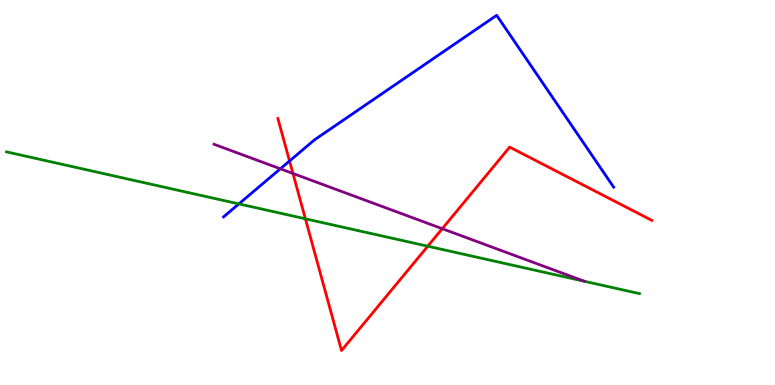[{'lines': ['blue', 'red'], 'intersections': [{'x': 3.74, 'y': 5.82}]}, {'lines': ['green', 'red'], 'intersections': [{'x': 3.94, 'y': 4.32}, {'x': 5.52, 'y': 3.61}]}, {'lines': ['purple', 'red'], 'intersections': [{'x': 3.78, 'y': 5.49}, {'x': 5.71, 'y': 4.06}]}, {'lines': ['blue', 'green'], 'intersections': [{'x': 3.08, 'y': 4.7}]}, {'lines': ['blue', 'purple'], 'intersections': [{'x': 3.62, 'y': 5.62}]}, {'lines': ['green', 'purple'], 'intersections': []}]